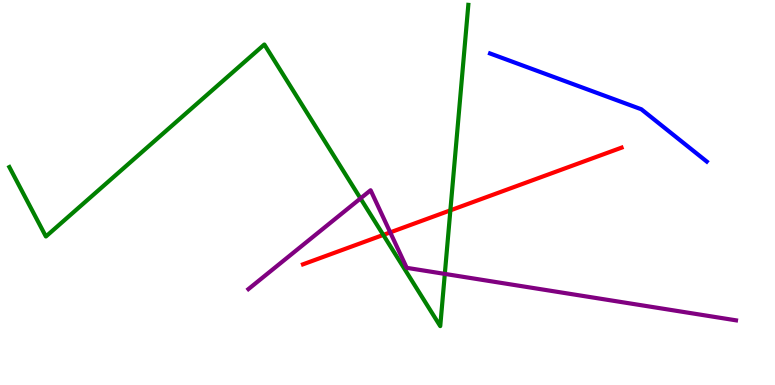[{'lines': ['blue', 'red'], 'intersections': []}, {'lines': ['green', 'red'], 'intersections': [{'x': 4.95, 'y': 3.9}, {'x': 5.81, 'y': 4.54}]}, {'lines': ['purple', 'red'], 'intersections': [{'x': 5.04, 'y': 3.96}]}, {'lines': ['blue', 'green'], 'intersections': []}, {'lines': ['blue', 'purple'], 'intersections': []}, {'lines': ['green', 'purple'], 'intersections': [{'x': 4.65, 'y': 4.85}, {'x': 5.74, 'y': 2.89}]}]